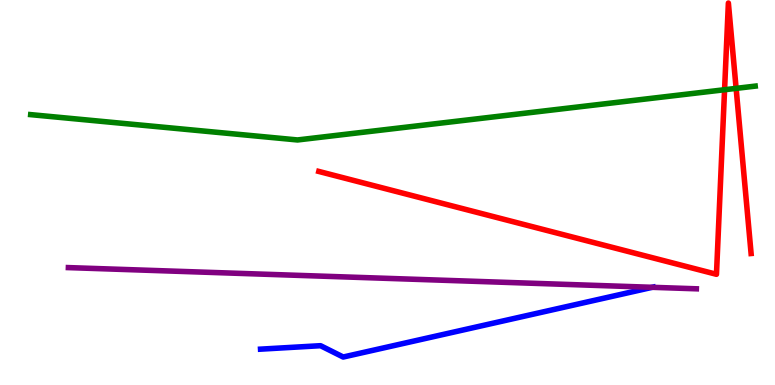[{'lines': ['blue', 'red'], 'intersections': []}, {'lines': ['green', 'red'], 'intersections': [{'x': 9.35, 'y': 7.67}, {'x': 9.5, 'y': 7.7}]}, {'lines': ['purple', 'red'], 'intersections': []}, {'lines': ['blue', 'green'], 'intersections': []}, {'lines': ['blue', 'purple'], 'intersections': [{'x': 8.42, 'y': 2.54}]}, {'lines': ['green', 'purple'], 'intersections': []}]